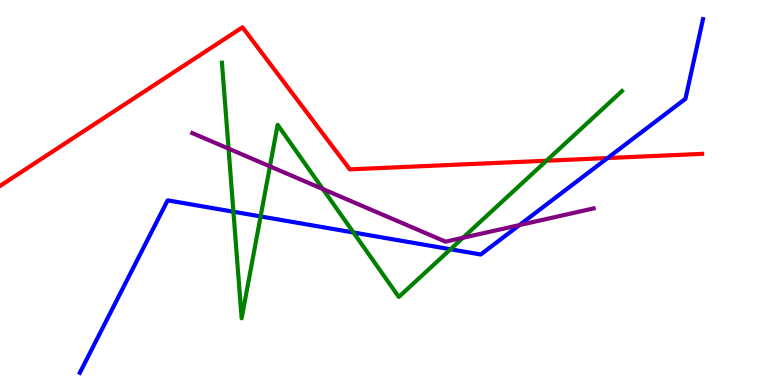[{'lines': ['blue', 'red'], 'intersections': [{'x': 7.84, 'y': 5.9}]}, {'lines': ['green', 'red'], 'intersections': [{'x': 7.05, 'y': 5.83}]}, {'lines': ['purple', 'red'], 'intersections': []}, {'lines': ['blue', 'green'], 'intersections': [{'x': 3.01, 'y': 4.5}, {'x': 3.36, 'y': 4.38}, {'x': 4.56, 'y': 3.96}, {'x': 5.81, 'y': 3.53}]}, {'lines': ['blue', 'purple'], 'intersections': [{'x': 6.7, 'y': 4.15}]}, {'lines': ['green', 'purple'], 'intersections': [{'x': 2.95, 'y': 6.14}, {'x': 3.48, 'y': 5.68}, {'x': 4.17, 'y': 5.09}, {'x': 5.97, 'y': 3.82}]}]